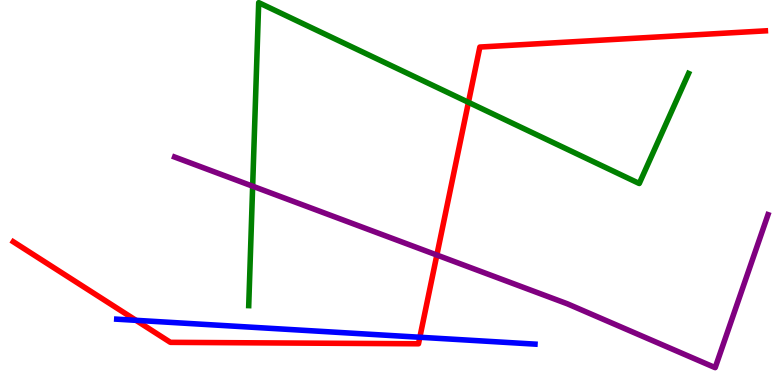[{'lines': ['blue', 'red'], 'intersections': [{'x': 1.75, 'y': 1.68}, {'x': 5.42, 'y': 1.24}]}, {'lines': ['green', 'red'], 'intersections': [{'x': 6.04, 'y': 7.34}]}, {'lines': ['purple', 'red'], 'intersections': [{'x': 5.64, 'y': 3.38}]}, {'lines': ['blue', 'green'], 'intersections': []}, {'lines': ['blue', 'purple'], 'intersections': []}, {'lines': ['green', 'purple'], 'intersections': [{'x': 3.26, 'y': 5.16}]}]